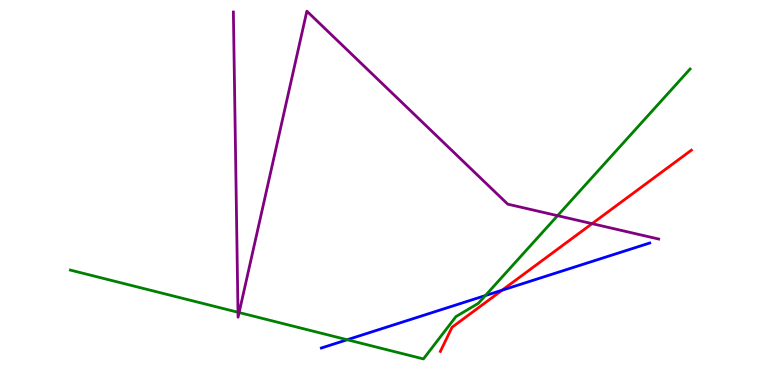[{'lines': ['blue', 'red'], 'intersections': [{'x': 6.48, 'y': 2.46}]}, {'lines': ['green', 'red'], 'intersections': []}, {'lines': ['purple', 'red'], 'intersections': [{'x': 7.64, 'y': 4.19}]}, {'lines': ['blue', 'green'], 'intersections': [{'x': 4.48, 'y': 1.18}, {'x': 6.26, 'y': 2.32}]}, {'lines': ['blue', 'purple'], 'intersections': []}, {'lines': ['green', 'purple'], 'intersections': [{'x': 3.07, 'y': 1.89}, {'x': 3.09, 'y': 1.88}, {'x': 7.19, 'y': 4.4}]}]